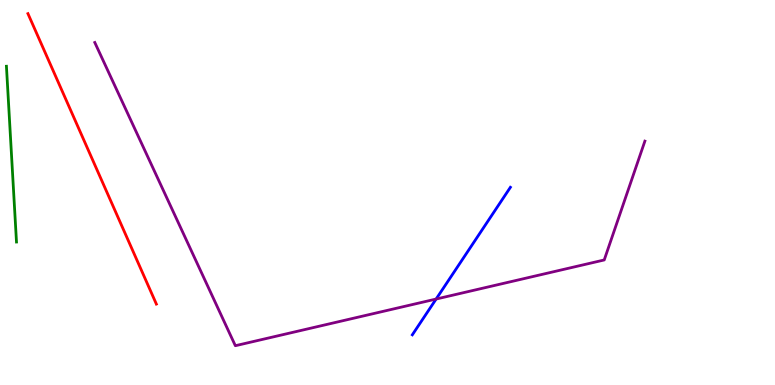[{'lines': ['blue', 'red'], 'intersections': []}, {'lines': ['green', 'red'], 'intersections': []}, {'lines': ['purple', 'red'], 'intersections': []}, {'lines': ['blue', 'green'], 'intersections': []}, {'lines': ['blue', 'purple'], 'intersections': [{'x': 5.63, 'y': 2.23}]}, {'lines': ['green', 'purple'], 'intersections': []}]